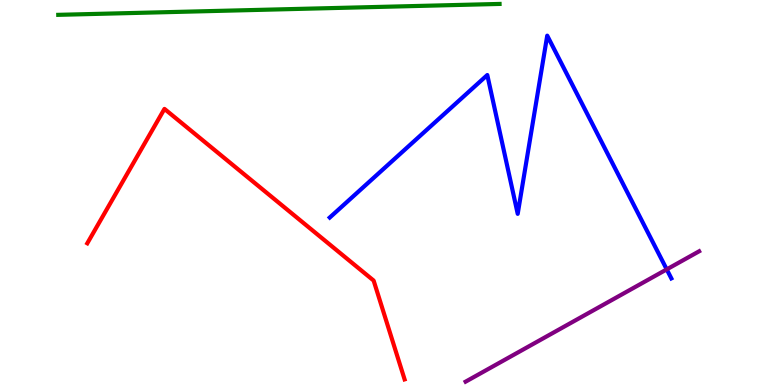[{'lines': ['blue', 'red'], 'intersections': []}, {'lines': ['green', 'red'], 'intersections': []}, {'lines': ['purple', 'red'], 'intersections': []}, {'lines': ['blue', 'green'], 'intersections': []}, {'lines': ['blue', 'purple'], 'intersections': [{'x': 8.6, 'y': 3.0}]}, {'lines': ['green', 'purple'], 'intersections': []}]